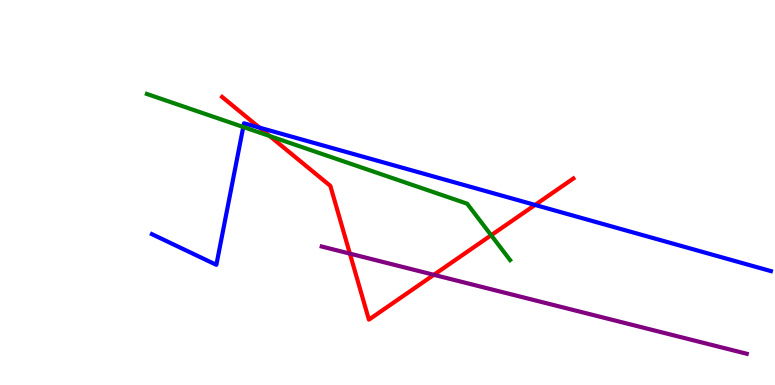[{'lines': ['blue', 'red'], 'intersections': [{'x': 3.35, 'y': 6.68}, {'x': 6.9, 'y': 4.68}]}, {'lines': ['green', 'red'], 'intersections': [{'x': 3.48, 'y': 6.47}, {'x': 6.34, 'y': 3.89}]}, {'lines': ['purple', 'red'], 'intersections': [{'x': 4.51, 'y': 3.41}, {'x': 5.6, 'y': 2.86}]}, {'lines': ['blue', 'green'], 'intersections': [{'x': 3.14, 'y': 6.7}]}, {'lines': ['blue', 'purple'], 'intersections': []}, {'lines': ['green', 'purple'], 'intersections': []}]